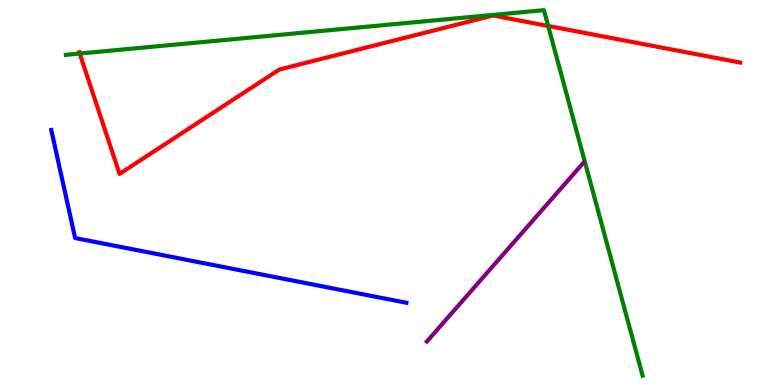[{'lines': ['blue', 'red'], 'intersections': []}, {'lines': ['green', 'red'], 'intersections': [{'x': 1.03, 'y': 8.61}, {'x': 7.07, 'y': 9.33}]}, {'lines': ['purple', 'red'], 'intersections': []}, {'lines': ['blue', 'green'], 'intersections': []}, {'lines': ['blue', 'purple'], 'intersections': []}, {'lines': ['green', 'purple'], 'intersections': []}]